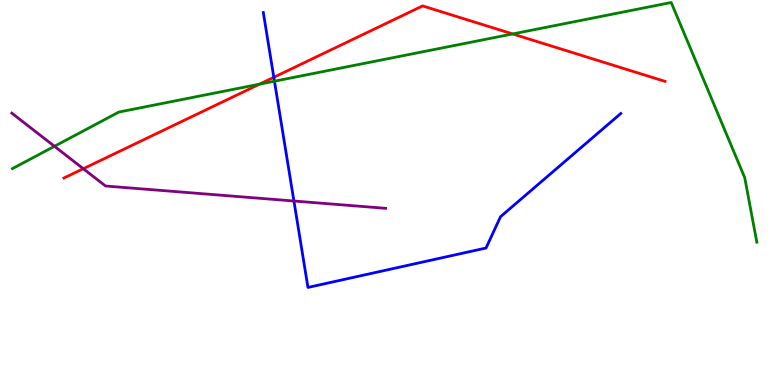[{'lines': ['blue', 'red'], 'intersections': [{'x': 3.53, 'y': 7.99}]}, {'lines': ['green', 'red'], 'intersections': [{'x': 3.35, 'y': 7.81}, {'x': 6.62, 'y': 9.12}]}, {'lines': ['purple', 'red'], 'intersections': [{'x': 1.07, 'y': 5.62}]}, {'lines': ['blue', 'green'], 'intersections': [{'x': 3.54, 'y': 7.89}]}, {'lines': ['blue', 'purple'], 'intersections': [{'x': 3.79, 'y': 4.78}]}, {'lines': ['green', 'purple'], 'intersections': [{'x': 0.703, 'y': 6.2}]}]